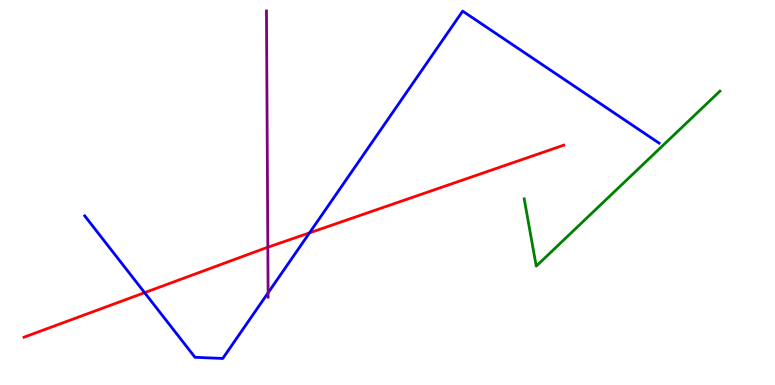[{'lines': ['blue', 'red'], 'intersections': [{'x': 1.87, 'y': 2.4}, {'x': 3.99, 'y': 3.95}]}, {'lines': ['green', 'red'], 'intersections': []}, {'lines': ['purple', 'red'], 'intersections': [{'x': 3.46, 'y': 3.58}]}, {'lines': ['blue', 'green'], 'intersections': []}, {'lines': ['blue', 'purple'], 'intersections': [{'x': 3.46, 'y': 2.39}]}, {'lines': ['green', 'purple'], 'intersections': []}]